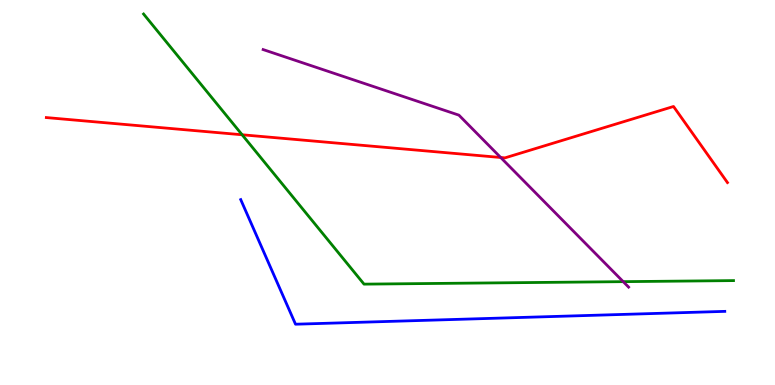[{'lines': ['blue', 'red'], 'intersections': []}, {'lines': ['green', 'red'], 'intersections': [{'x': 3.12, 'y': 6.5}]}, {'lines': ['purple', 'red'], 'intersections': [{'x': 6.46, 'y': 5.91}]}, {'lines': ['blue', 'green'], 'intersections': []}, {'lines': ['blue', 'purple'], 'intersections': []}, {'lines': ['green', 'purple'], 'intersections': [{'x': 8.04, 'y': 2.68}]}]